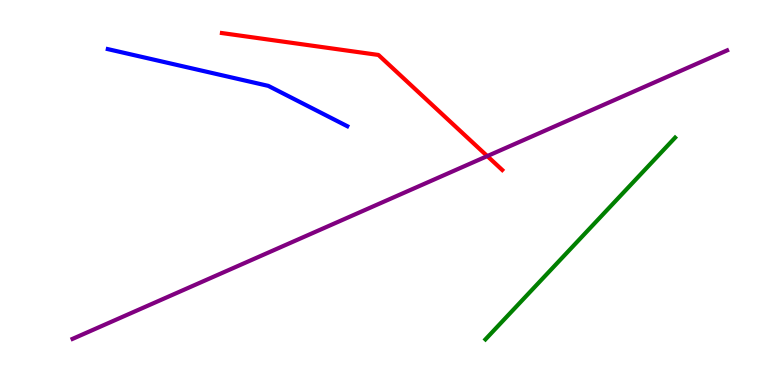[{'lines': ['blue', 'red'], 'intersections': []}, {'lines': ['green', 'red'], 'intersections': []}, {'lines': ['purple', 'red'], 'intersections': [{'x': 6.29, 'y': 5.95}]}, {'lines': ['blue', 'green'], 'intersections': []}, {'lines': ['blue', 'purple'], 'intersections': []}, {'lines': ['green', 'purple'], 'intersections': []}]